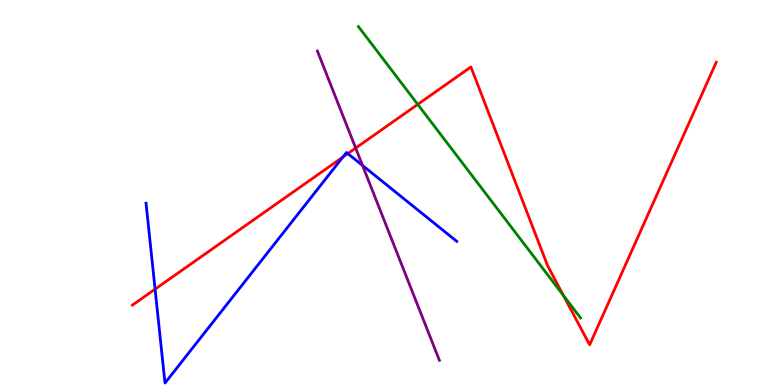[{'lines': ['blue', 'red'], 'intersections': [{'x': 2.0, 'y': 2.49}, {'x': 4.42, 'y': 5.92}, {'x': 4.49, 'y': 6.01}]}, {'lines': ['green', 'red'], 'intersections': [{'x': 5.39, 'y': 7.29}, {'x': 7.27, 'y': 2.33}]}, {'lines': ['purple', 'red'], 'intersections': [{'x': 4.59, 'y': 6.15}]}, {'lines': ['blue', 'green'], 'intersections': []}, {'lines': ['blue', 'purple'], 'intersections': [{'x': 4.68, 'y': 5.7}]}, {'lines': ['green', 'purple'], 'intersections': []}]